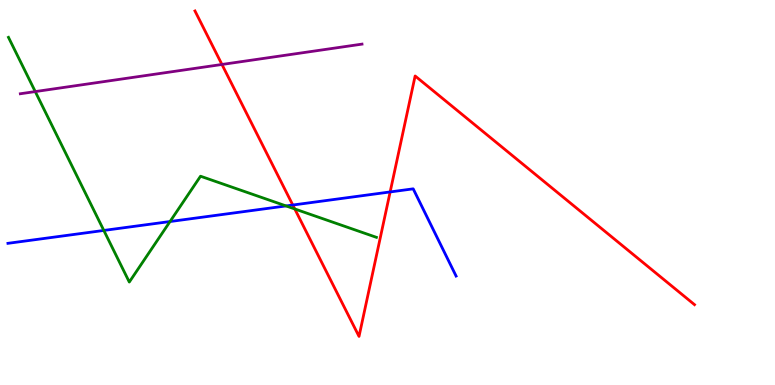[{'lines': ['blue', 'red'], 'intersections': [{'x': 3.78, 'y': 4.67}, {'x': 5.03, 'y': 5.01}]}, {'lines': ['green', 'red'], 'intersections': [{'x': 3.8, 'y': 4.57}]}, {'lines': ['purple', 'red'], 'intersections': [{'x': 2.86, 'y': 8.33}]}, {'lines': ['blue', 'green'], 'intersections': [{'x': 1.34, 'y': 4.01}, {'x': 2.19, 'y': 4.25}, {'x': 3.69, 'y': 4.65}]}, {'lines': ['blue', 'purple'], 'intersections': []}, {'lines': ['green', 'purple'], 'intersections': [{'x': 0.455, 'y': 7.62}]}]